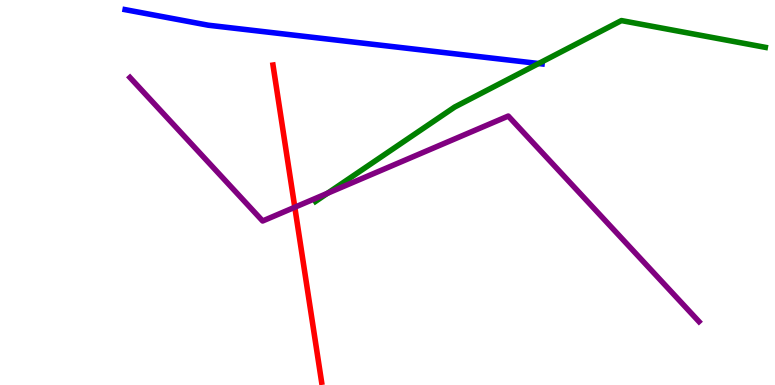[{'lines': ['blue', 'red'], 'intersections': []}, {'lines': ['green', 'red'], 'intersections': []}, {'lines': ['purple', 'red'], 'intersections': [{'x': 3.8, 'y': 4.62}]}, {'lines': ['blue', 'green'], 'intersections': [{'x': 6.95, 'y': 8.35}]}, {'lines': ['blue', 'purple'], 'intersections': []}, {'lines': ['green', 'purple'], 'intersections': [{'x': 4.23, 'y': 4.98}]}]